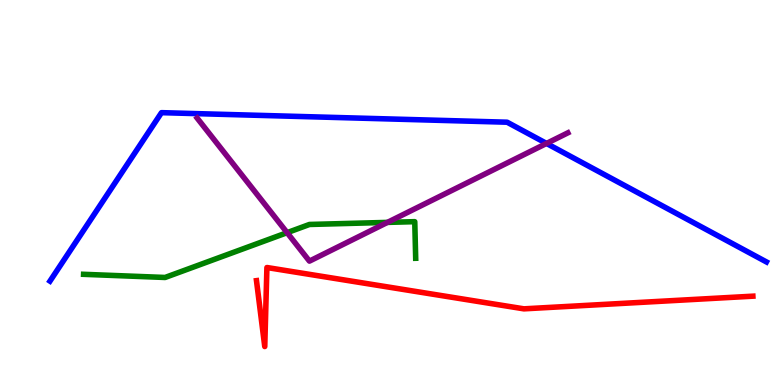[{'lines': ['blue', 'red'], 'intersections': []}, {'lines': ['green', 'red'], 'intersections': []}, {'lines': ['purple', 'red'], 'intersections': []}, {'lines': ['blue', 'green'], 'intersections': []}, {'lines': ['blue', 'purple'], 'intersections': [{'x': 7.05, 'y': 6.27}]}, {'lines': ['green', 'purple'], 'intersections': [{'x': 3.7, 'y': 3.96}, {'x': 5.0, 'y': 4.22}]}]